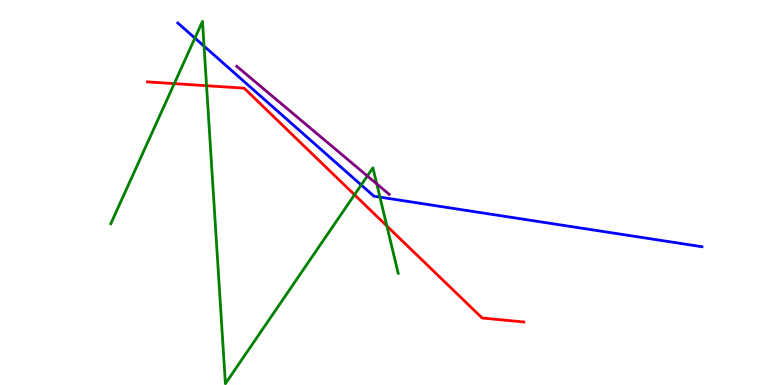[{'lines': ['blue', 'red'], 'intersections': []}, {'lines': ['green', 'red'], 'intersections': [{'x': 2.25, 'y': 7.83}, {'x': 2.67, 'y': 7.77}, {'x': 4.57, 'y': 4.94}, {'x': 4.99, 'y': 4.13}]}, {'lines': ['purple', 'red'], 'intersections': []}, {'lines': ['blue', 'green'], 'intersections': [{'x': 2.52, 'y': 9.01}, {'x': 2.63, 'y': 8.8}, {'x': 4.66, 'y': 5.2}, {'x': 4.9, 'y': 4.88}]}, {'lines': ['blue', 'purple'], 'intersections': []}, {'lines': ['green', 'purple'], 'intersections': [{'x': 4.74, 'y': 5.43}, {'x': 4.86, 'y': 5.22}]}]